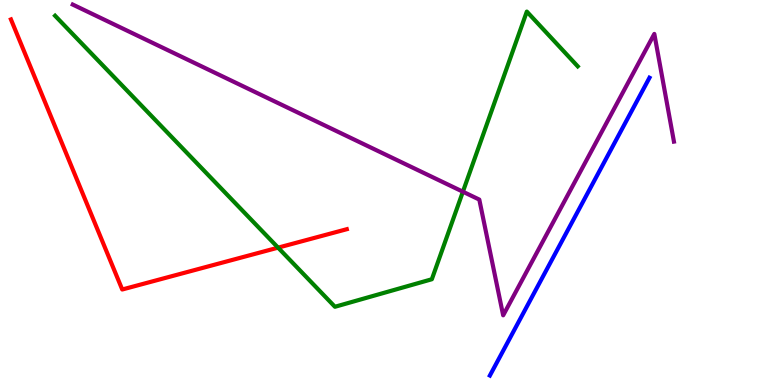[{'lines': ['blue', 'red'], 'intersections': []}, {'lines': ['green', 'red'], 'intersections': [{'x': 3.59, 'y': 3.57}]}, {'lines': ['purple', 'red'], 'intersections': []}, {'lines': ['blue', 'green'], 'intersections': []}, {'lines': ['blue', 'purple'], 'intersections': []}, {'lines': ['green', 'purple'], 'intersections': [{'x': 5.97, 'y': 5.02}]}]